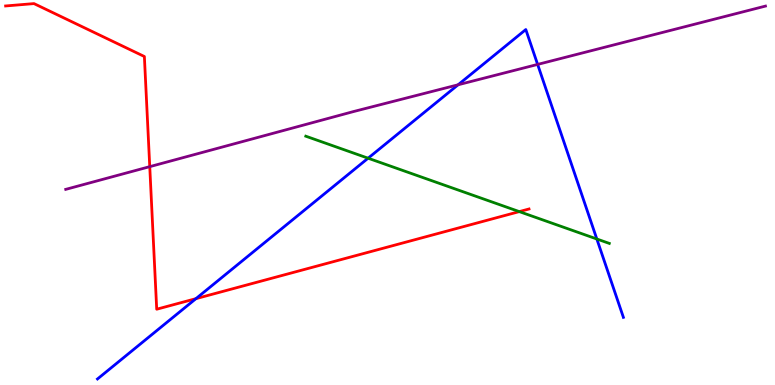[{'lines': ['blue', 'red'], 'intersections': [{'x': 2.53, 'y': 2.24}]}, {'lines': ['green', 'red'], 'intersections': [{'x': 6.7, 'y': 4.5}]}, {'lines': ['purple', 'red'], 'intersections': [{'x': 1.93, 'y': 5.67}]}, {'lines': ['blue', 'green'], 'intersections': [{'x': 4.75, 'y': 5.89}, {'x': 7.7, 'y': 3.79}]}, {'lines': ['blue', 'purple'], 'intersections': [{'x': 5.91, 'y': 7.8}, {'x': 6.94, 'y': 8.33}]}, {'lines': ['green', 'purple'], 'intersections': []}]